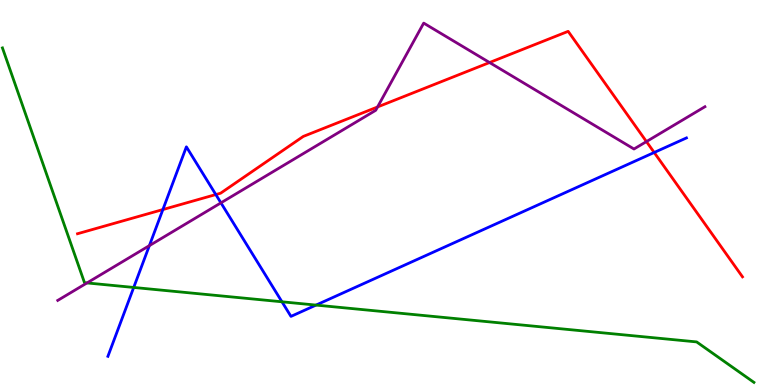[{'lines': ['blue', 'red'], 'intersections': [{'x': 2.1, 'y': 4.56}, {'x': 2.78, 'y': 4.95}, {'x': 8.44, 'y': 6.04}]}, {'lines': ['green', 'red'], 'intersections': []}, {'lines': ['purple', 'red'], 'intersections': [{'x': 4.87, 'y': 7.22}, {'x': 6.32, 'y': 8.38}, {'x': 8.34, 'y': 6.32}]}, {'lines': ['blue', 'green'], 'intersections': [{'x': 1.73, 'y': 2.53}, {'x': 3.64, 'y': 2.16}, {'x': 4.08, 'y': 2.08}]}, {'lines': ['blue', 'purple'], 'intersections': [{'x': 1.93, 'y': 3.62}, {'x': 2.85, 'y': 4.73}]}, {'lines': ['green', 'purple'], 'intersections': [{'x': 1.12, 'y': 2.65}]}]